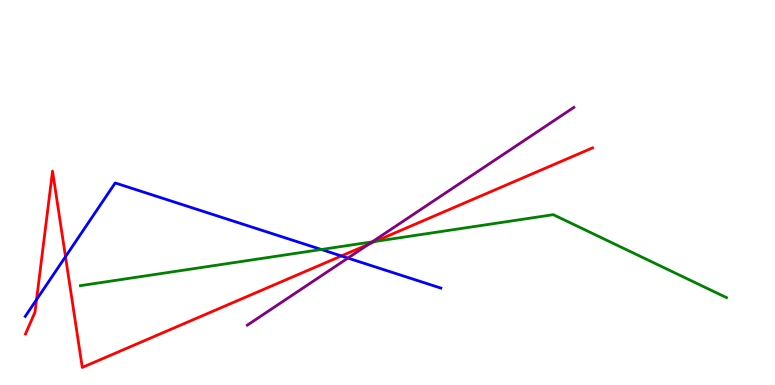[{'lines': ['blue', 'red'], 'intersections': [{'x': 0.472, 'y': 2.22}, {'x': 0.845, 'y': 3.33}, {'x': 4.4, 'y': 3.35}]}, {'lines': ['green', 'red'], 'intersections': [{'x': 4.84, 'y': 3.73}]}, {'lines': ['purple', 'red'], 'intersections': [{'x': 4.76, 'y': 3.66}]}, {'lines': ['blue', 'green'], 'intersections': [{'x': 4.15, 'y': 3.52}]}, {'lines': ['blue', 'purple'], 'intersections': [{'x': 4.49, 'y': 3.3}]}, {'lines': ['green', 'purple'], 'intersections': [{'x': 4.8, 'y': 3.72}]}]